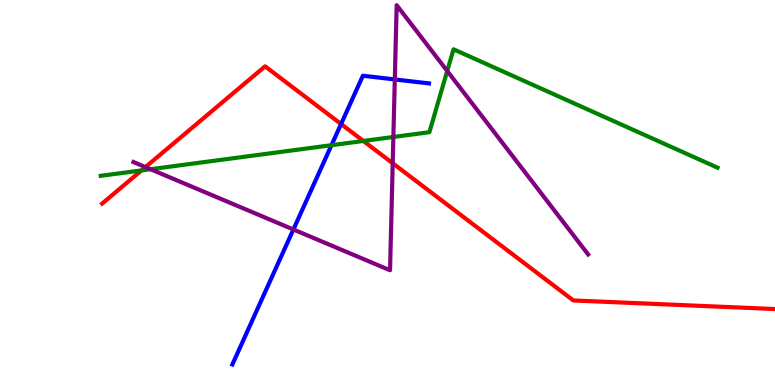[{'lines': ['blue', 'red'], 'intersections': [{'x': 4.4, 'y': 6.78}]}, {'lines': ['green', 'red'], 'intersections': [{'x': 1.83, 'y': 5.57}, {'x': 4.69, 'y': 6.34}]}, {'lines': ['purple', 'red'], 'intersections': [{'x': 1.88, 'y': 5.66}, {'x': 5.07, 'y': 5.76}]}, {'lines': ['blue', 'green'], 'intersections': [{'x': 4.28, 'y': 6.23}]}, {'lines': ['blue', 'purple'], 'intersections': [{'x': 3.79, 'y': 4.04}, {'x': 5.09, 'y': 7.94}]}, {'lines': ['green', 'purple'], 'intersections': [{'x': 1.94, 'y': 5.6}, {'x': 5.08, 'y': 6.44}, {'x': 5.77, 'y': 8.16}]}]